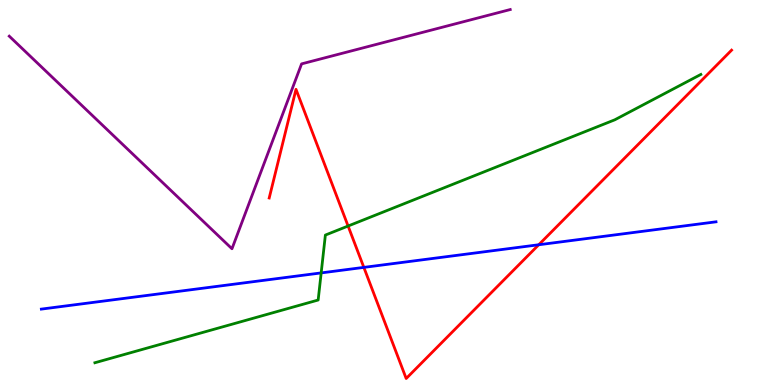[{'lines': ['blue', 'red'], 'intersections': [{'x': 4.69, 'y': 3.06}, {'x': 6.95, 'y': 3.64}]}, {'lines': ['green', 'red'], 'intersections': [{'x': 4.49, 'y': 4.13}]}, {'lines': ['purple', 'red'], 'intersections': []}, {'lines': ['blue', 'green'], 'intersections': [{'x': 4.14, 'y': 2.91}]}, {'lines': ['blue', 'purple'], 'intersections': []}, {'lines': ['green', 'purple'], 'intersections': []}]